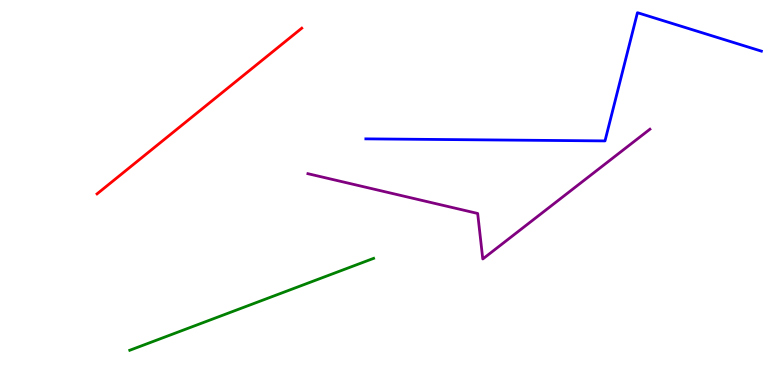[{'lines': ['blue', 'red'], 'intersections': []}, {'lines': ['green', 'red'], 'intersections': []}, {'lines': ['purple', 'red'], 'intersections': []}, {'lines': ['blue', 'green'], 'intersections': []}, {'lines': ['blue', 'purple'], 'intersections': []}, {'lines': ['green', 'purple'], 'intersections': []}]